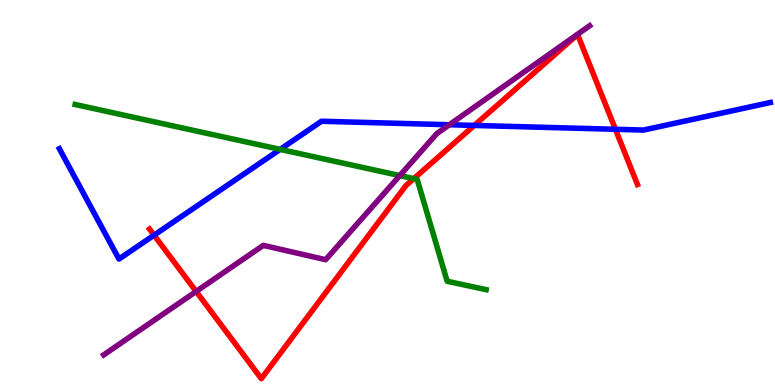[{'lines': ['blue', 'red'], 'intersections': [{'x': 1.99, 'y': 3.89}, {'x': 6.12, 'y': 6.74}, {'x': 7.94, 'y': 6.64}]}, {'lines': ['green', 'red'], 'intersections': [{'x': 5.34, 'y': 5.36}]}, {'lines': ['purple', 'red'], 'intersections': [{'x': 2.53, 'y': 2.43}]}, {'lines': ['blue', 'green'], 'intersections': [{'x': 3.61, 'y': 6.12}]}, {'lines': ['blue', 'purple'], 'intersections': [{'x': 5.8, 'y': 6.76}]}, {'lines': ['green', 'purple'], 'intersections': [{'x': 5.16, 'y': 5.44}]}]